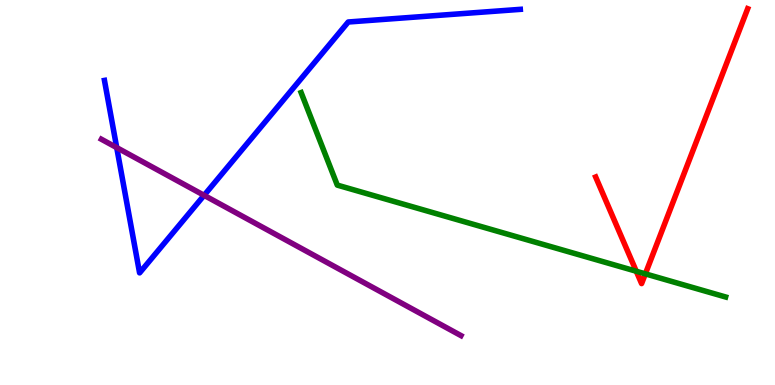[{'lines': ['blue', 'red'], 'intersections': []}, {'lines': ['green', 'red'], 'intersections': [{'x': 8.21, 'y': 2.95}, {'x': 8.33, 'y': 2.89}]}, {'lines': ['purple', 'red'], 'intersections': []}, {'lines': ['blue', 'green'], 'intersections': []}, {'lines': ['blue', 'purple'], 'intersections': [{'x': 1.51, 'y': 6.17}, {'x': 2.63, 'y': 4.93}]}, {'lines': ['green', 'purple'], 'intersections': []}]